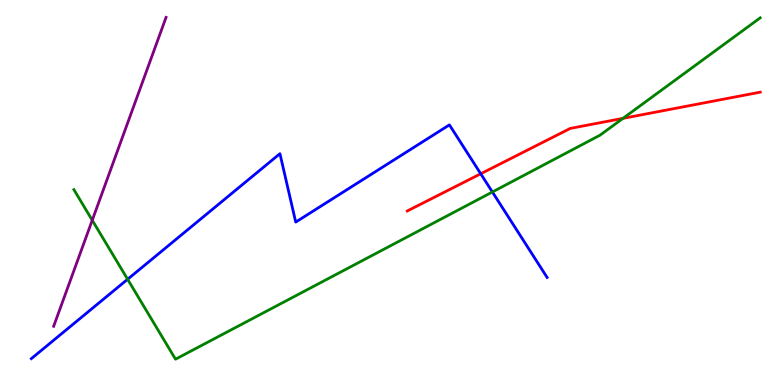[{'lines': ['blue', 'red'], 'intersections': [{'x': 6.2, 'y': 5.49}]}, {'lines': ['green', 'red'], 'intersections': [{'x': 8.04, 'y': 6.93}]}, {'lines': ['purple', 'red'], 'intersections': []}, {'lines': ['blue', 'green'], 'intersections': [{'x': 1.65, 'y': 2.75}, {'x': 6.35, 'y': 5.01}]}, {'lines': ['blue', 'purple'], 'intersections': []}, {'lines': ['green', 'purple'], 'intersections': [{'x': 1.19, 'y': 4.28}]}]